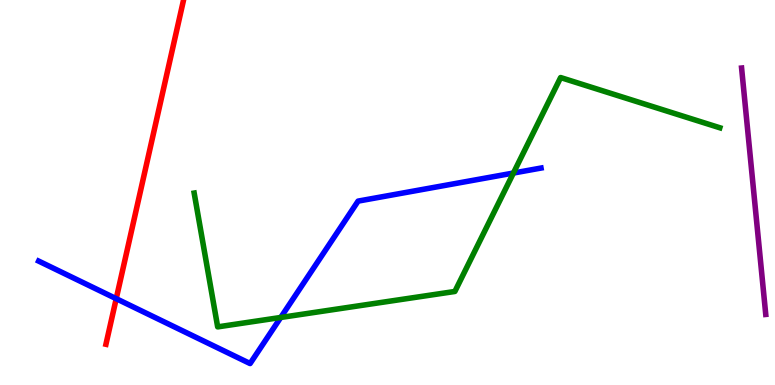[{'lines': ['blue', 'red'], 'intersections': [{'x': 1.5, 'y': 2.24}]}, {'lines': ['green', 'red'], 'intersections': []}, {'lines': ['purple', 'red'], 'intersections': []}, {'lines': ['blue', 'green'], 'intersections': [{'x': 3.62, 'y': 1.75}, {'x': 6.62, 'y': 5.51}]}, {'lines': ['blue', 'purple'], 'intersections': []}, {'lines': ['green', 'purple'], 'intersections': []}]